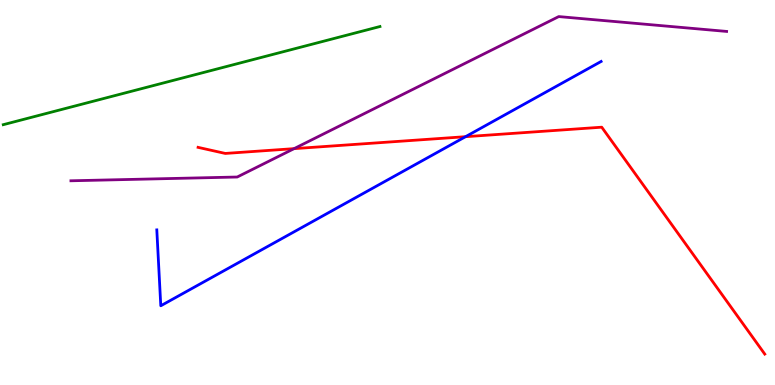[{'lines': ['blue', 'red'], 'intersections': [{'x': 6.01, 'y': 6.45}]}, {'lines': ['green', 'red'], 'intersections': []}, {'lines': ['purple', 'red'], 'intersections': [{'x': 3.79, 'y': 6.14}]}, {'lines': ['blue', 'green'], 'intersections': []}, {'lines': ['blue', 'purple'], 'intersections': []}, {'lines': ['green', 'purple'], 'intersections': []}]